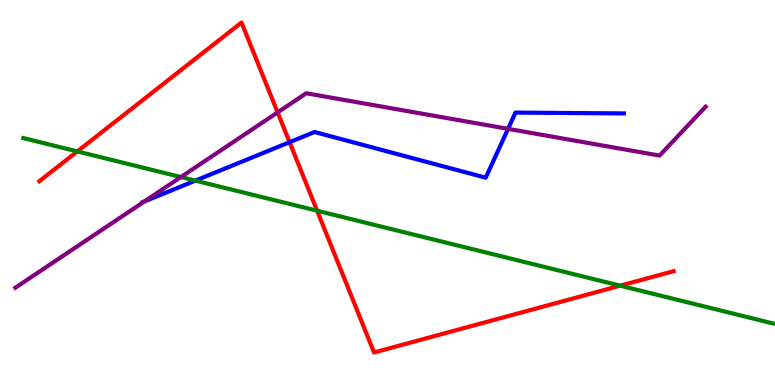[{'lines': ['blue', 'red'], 'intersections': [{'x': 3.74, 'y': 6.31}]}, {'lines': ['green', 'red'], 'intersections': [{'x': 0.998, 'y': 6.07}, {'x': 4.09, 'y': 4.53}, {'x': 8.0, 'y': 2.58}]}, {'lines': ['purple', 'red'], 'intersections': [{'x': 3.58, 'y': 7.08}]}, {'lines': ['blue', 'green'], 'intersections': [{'x': 2.52, 'y': 5.31}]}, {'lines': ['blue', 'purple'], 'intersections': [{'x': 1.86, 'y': 4.77}, {'x': 6.56, 'y': 6.65}]}, {'lines': ['green', 'purple'], 'intersections': [{'x': 2.33, 'y': 5.4}]}]